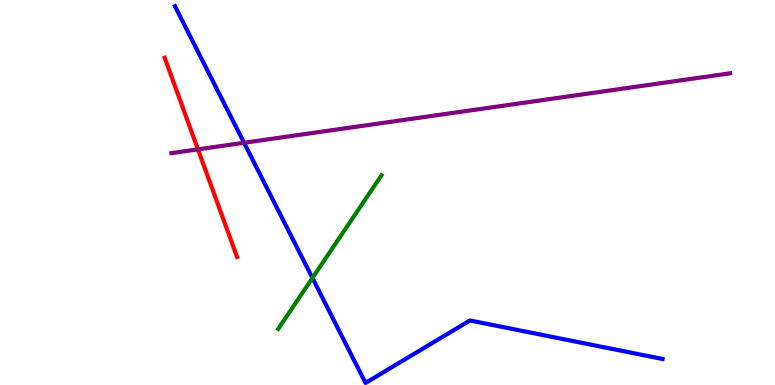[{'lines': ['blue', 'red'], 'intersections': []}, {'lines': ['green', 'red'], 'intersections': []}, {'lines': ['purple', 'red'], 'intersections': [{'x': 2.55, 'y': 6.12}]}, {'lines': ['blue', 'green'], 'intersections': [{'x': 4.03, 'y': 2.78}]}, {'lines': ['blue', 'purple'], 'intersections': [{'x': 3.15, 'y': 6.29}]}, {'lines': ['green', 'purple'], 'intersections': []}]